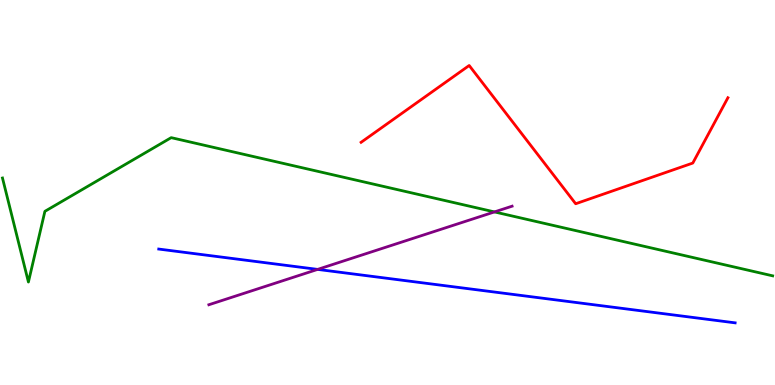[{'lines': ['blue', 'red'], 'intersections': []}, {'lines': ['green', 'red'], 'intersections': []}, {'lines': ['purple', 'red'], 'intersections': []}, {'lines': ['blue', 'green'], 'intersections': []}, {'lines': ['blue', 'purple'], 'intersections': [{'x': 4.1, 'y': 3.0}]}, {'lines': ['green', 'purple'], 'intersections': [{'x': 6.38, 'y': 4.5}]}]